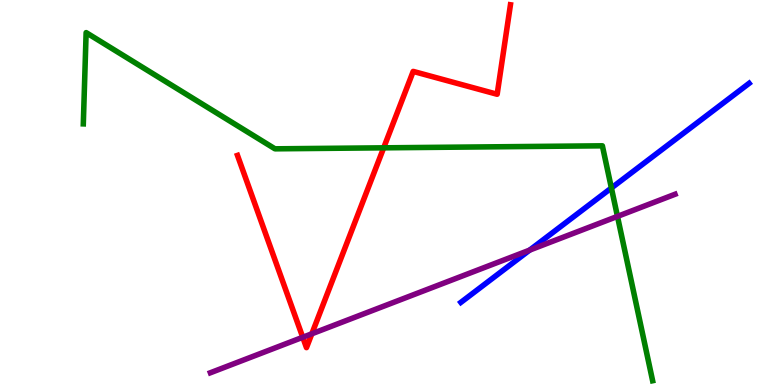[{'lines': ['blue', 'red'], 'intersections': []}, {'lines': ['green', 'red'], 'intersections': [{'x': 4.95, 'y': 6.16}]}, {'lines': ['purple', 'red'], 'intersections': [{'x': 3.91, 'y': 1.24}, {'x': 4.02, 'y': 1.33}]}, {'lines': ['blue', 'green'], 'intersections': [{'x': 7.89, 'y': 5.12}]}, {'lines': ['blue', 'purple'], 'intersections': [{'x': 6.83, 'y': 3.5}]}, {'lines': ['green', 'purple'], 'intersections': [{'x': 7.97, 'y': 4.38}]}]